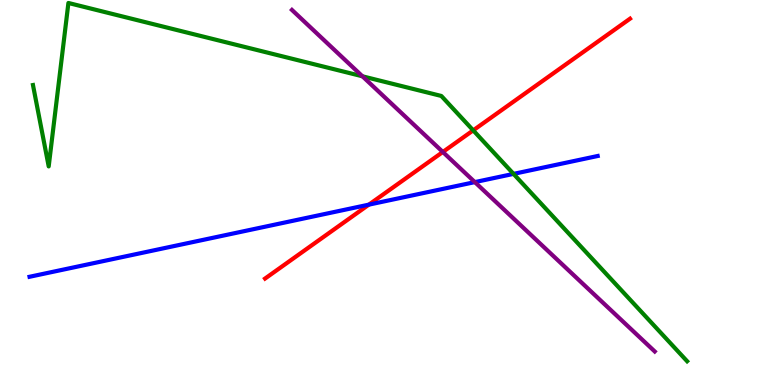[{'lines': ['blue', 'red'], 'intersections': [{'x': 4.76, 'y': 4.68}]}, {'lines': ['green', 'red'], 'intersections': [{'x': 6.11, 'y': 6.61}]}, {'lines': ['purple', 'red'], 'intersections': [{'x': 5.71, 'y': 6.05}]}, {'lines': ['blue', 'green'], 'intersections': [{'x': 6.63, 'y': 5.48}]}, {'lines': ['blue', 'purple'], 'intersections': [{'x': 6.13, 'y': 5.27}]}, {'lines': ['green', 'purple'], 'intersections': [{'x': 4.68, 'y': 8.02}]}]